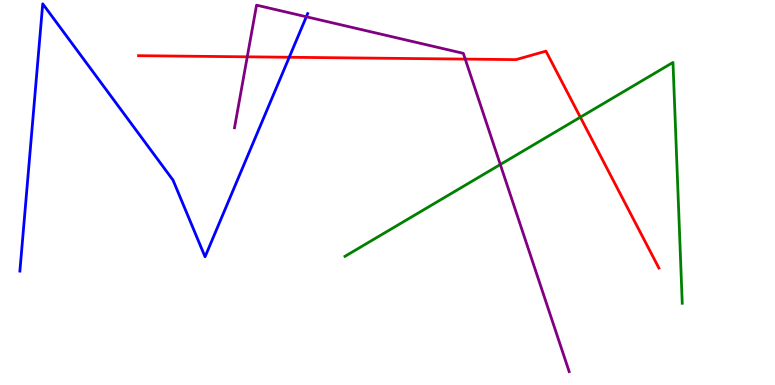[{'lines': ['blue', 'red'], 'intersections': [{'x': 3.73, 'y': 8.51}]}, {'lines': ['green', 'red'], 'intersections': [{'x': 7.49, 'y': 6.96}]}, {'lines': ['purple', 'red'], 'intersections': [{'x': 3.19, 'y': 8.52}, {'x': 6.0, 'y': 8.46}]}, {'lines': ['blue', 'green'], 'intersections': []}, {'lines': ['blue', 'purple'], 'intersections': [{'x': 3.95, 'y': 9.56}]}, {'lines': ['green', 'purple'], 'intersections': [{'x': 6.46, 'y': 5.73}]}]